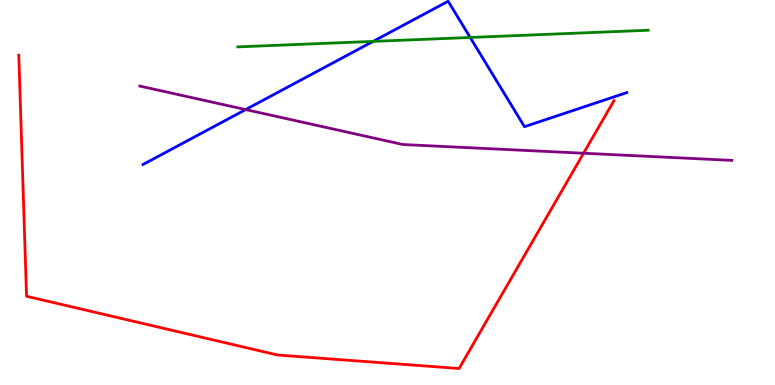[{'lines': ['blue', 'red'], 'intersections': []}, {'lines': ['green', 'red'], 'intersections': []}, {'lines': ['purple', 'red'], 'intersections': [{'x': 7.53, 'y': 6.02}]}, {'lines': ['blue', 'green'], 'intersections': [{'x': 4.81, 'y': 8.92}, {'x': 6.07, 'y': 9.03}]}, {'lines': ['blue', 'purple'], 'intersections': [{'x': 3.17, 'y': 7.15}]}, {'lines': ['green', 'purple'], 'intersections': []}]